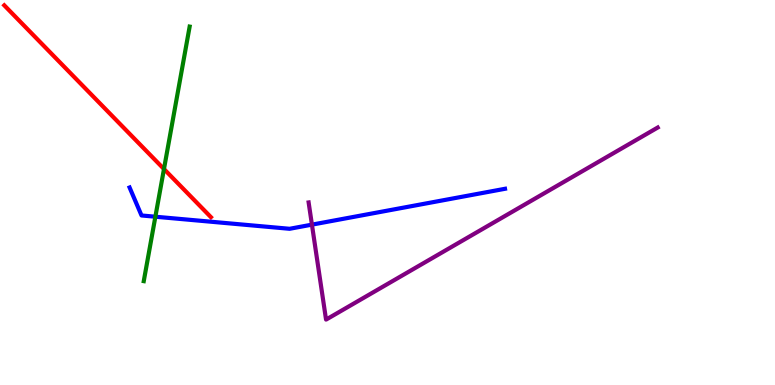[{'lines': ['blue', 'red'], 'intersections': []}, {'lines': ['green', 'red'], 'intersections': [{'x': 2.12, 'y': 5.61}]}, {'lines': ['purple', 'red'], 'intersections': []}, {'lines': ['blue', 'green'], 'intersections': [{'x': 2.0, 'y': 4.37}]}, {'lines': ['blue', 'purple'], 'intersections': [{'x': 4.02, 'y': 4.17}]}, {'lines': ['green', 'purple'], 'intersections': []}]